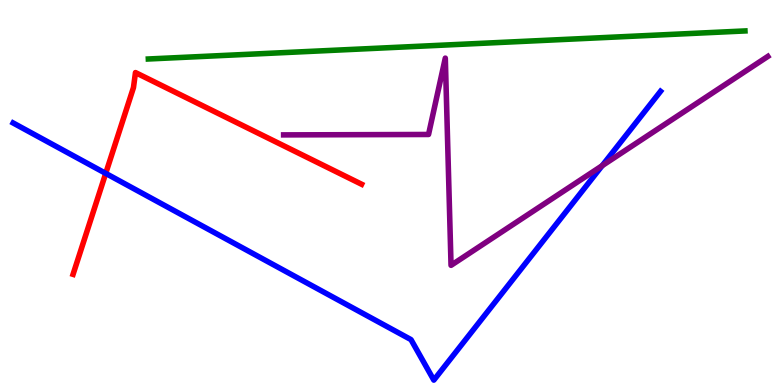[{'lines': ['blue', 'red'], 'intersections': [{'x': 1.36, 'y': 5.5}]}, {'lines': ['green', 'red'], 'intersections': []}, {'lines': ['purple', 'red'], 'intersections': []}, {'lines': ['blue', 'green'], 'intersections': []}, {'lines': ['blue', 'purple'], 'intersections': [{'x': 7.77, 'y': 5.7}]}, {'lines': ['green', 'purple'], 'intersections': []}]